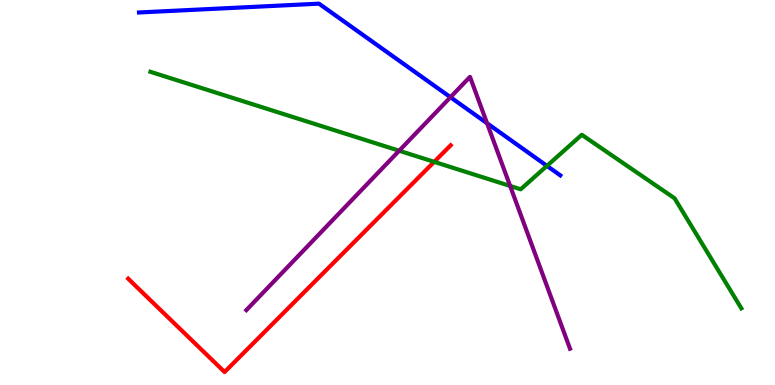[{'lines': ['blue', 'red'], 'intersections': []}, {'lines': ['green', 'red'], 'intersections': [{'x': 5.6, 'y': 5.8}]}, {'lines': ['purple', 'red'], 'intersections': []}, {'lines': ['blue', 'green'], 'intersections': [{'x': 7.06, 'y': 5.69}]}, {'lines': ['blue', 'purple'], 'intersections': [{'x': 5.81, 'y': 7.47}, {'x': 6.28, 'y': 6.8}]}, {'lines': ['green', 'purple'], 'intersections': [{'x': 5.15, 'y': 6.08}, {'x': 6.58, 'y': 5.17}]}]